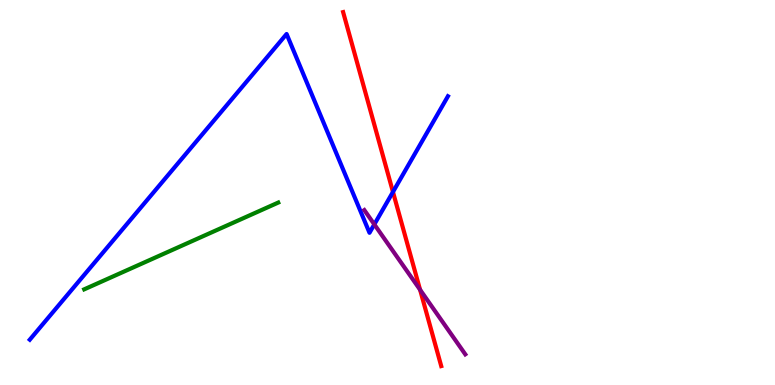[{'lines': ['blue', 'red'], 'intersections': [{'x': 5.07, 'y': 5.01}]}, {'lines': ['green', 'red'], 'intersections': []}, {'lines': ['purple', 'red'], 'intersections': [{'x': 5.42, 'y': 2.47}]}, {'lines': ['blue', 'green'], 'intersections': []}, {'lines': ['blue', 'purple'], 'intersections': [{'x': 4.83, 'y': 4.17}]}, {'lines': ['green', 'purple'], 'intersections': []}]